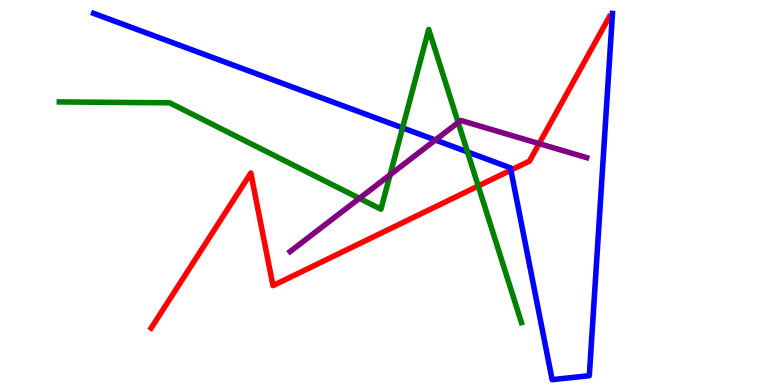[{'lines': ['blue', 'red'], 'intersections': [{'x': 6.59, 'y': 5.58}]}, {'lines': ['green', 'red'], 'intersections': [{'x': 6.17, 'y': 5.17}]}, {'lines': ['purple', 'red'], 'intersections': [{'x': 6.96, 'y': 6.27}]}, {'lines': ['blue', 'green'], 'intersections': [{'x': 5.19, 'y': 6.68}, {'x': 6.03, 'y': 6.05}]}, {'lines': ['blue', 'purple'], 'intersections': [{'x': 5.62, 'y': 6.36}]}, {'lines': ['green', 'purple'], 'intersections': [{'x': 4.64, 'y': 4.85}, {'x': 5.03, 'y': 5.46}, {'x': 5.91, 'y': 6.82}]}]